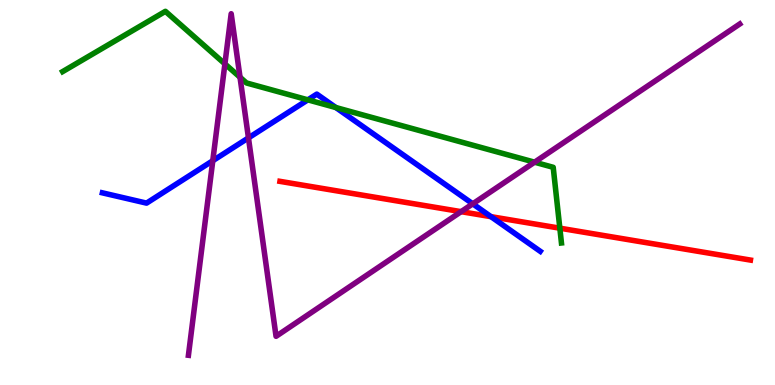[{'lines': ['blue', 'red'], 'intersections': [{'x': 6.34, 'y': 4.37}]}, {'lines': ['green', 'red'], 'intersections': [{'x': 7.22, 'y': 4.07}]}, {'lines': ['purple', 'red'], 'intersections': [{'x': 5.95, 'y': 4.5}]}, {'lines': ['blue', 'green'], 'intersections': [{'x': 3.97, 'y': 7.41}, {'x': 4.33, 'y': 7.21}]}, {'lines': ['blue', 'purple'], 'intersections': [{'x': 2.75, 'y': 5.83}, {'x': 3.21, 'y': 6.42}, {'x': 6.1, 'y': 4.71}]}, {'lines': ['green', 'purple'], 'intersections': [{'x': 2.9, 'y': 8.34}, {'x': 3.1, 'y': 7.99}, {'x': 6.9, 'y': 5.79}]}]